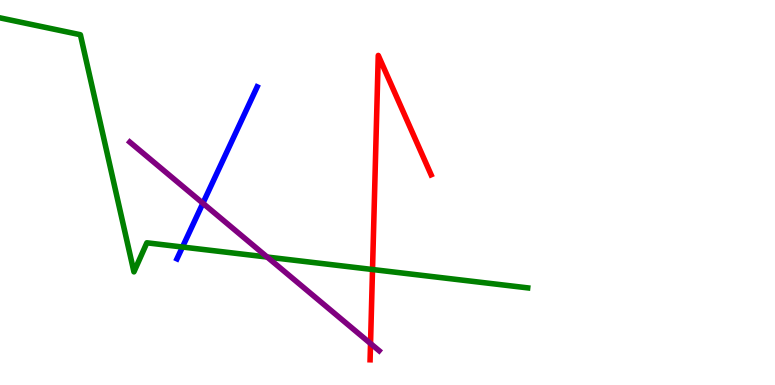[{'lines': ['blue', 'red'], 'intersections': []}, {'lines': ['green', 'red'], 'intersections': [{'x': 4.81, 'y': 3.0}]}, {'lines': ['purple', 'red'], 'intersections': [{'x': 4.78, 'y': 1.08}]}, {'lines': ['blue', 'green'], 'intersections': [{'x': 2.35, 'y': 3.58}]}, {'lines': ['blue', 'purple'], 'intersections': [{'x': 2.62, 'y': 4.72}]}, {'lines': ['green', 'purple'], 'intersections': [{'x': 3.45, 'y': 3.32}]}]